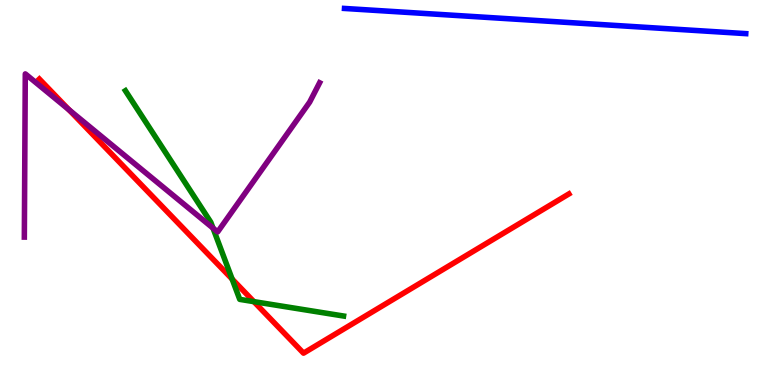[{'lines': ['blue', 'red'], 'intersections': []}, {'lines': ['green', 'red'], 'intersections': [{'x': 3.0, 'y': 2.75}, {'x': 3.28, 'y': 2.17}]}, {'lines': ['purple', 'red'], 'intersections': [{'x': 0.89, 'y': 7.15}]}, {'lines': ['blue', 'green'], 'intersections': []}, {'lines': ['blue', 'purple'], 'intersections': []}, {'lines': ['green', 'purple'], 'intersections': [{'x': 2.75, 'y': 4.07}]}]